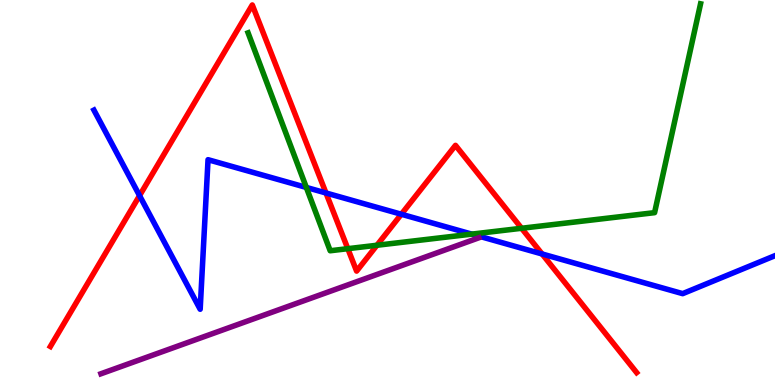[{'lines': ['blue', 'red'], 'intersections': [{'x': 1.8, 'y': 4.92}, {'x': 4.21, 'y': 4.99}, {'x': 5.18, 'y': 4.44}, {'x': 6.99, 'y': 3.4}]}, {'lines': ['green', 'red'], 'intersections': [{'x': 4.49, 'y': 3.54}, {'x': 4.86, 'y': 3.63}, {'x': 6.73, 'y': 4.07}]}, {'lines': ['purple', 'red'], 'intersections': []}, {'lines': ['blue', 'green'], 'intersections': [{'x': 3.95, 'y': 5.13}, {'x': 6.09, 'y': 3.92}]}, {'lines': ['blue', 'purple'], 'intersections': []}, {'lines': ['green', 'purple'], 'intersections': []}]